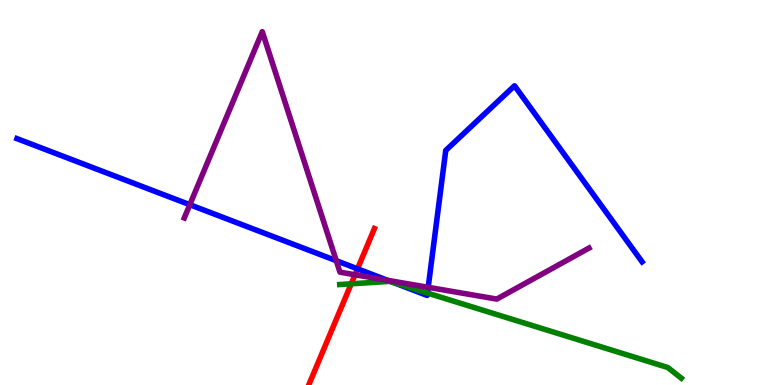[{'lines': ['blue', 'red'], 'intersections': [{'x': 4.61, 'y': 3.02}]}, {'lines': ['green', 'red'], 'intersections': [{'x': 4.53, 'y': 2.63}]}, {'lines': ['purple', 'red'], 'intersections': [{'x': 4.58, 'y': 2.86}]}, {'lines': ['blue', 'green'], 'intersections': [{'x': 5.07, 'y': 2.66}, {'x': 5.52, 'y': 2.39}]}, {'lines': ['blue', 'purple'], 'intersections': [{'x': 2.45, 'y': 4.68}, {'x': 4.34, 'y': 3.23}, {'x': 5.0, 'y': 2.72}, {'x': 5.53, 'y': 2.54}]}, {'lines': ['green', 'purple'], 'intersections': []}]